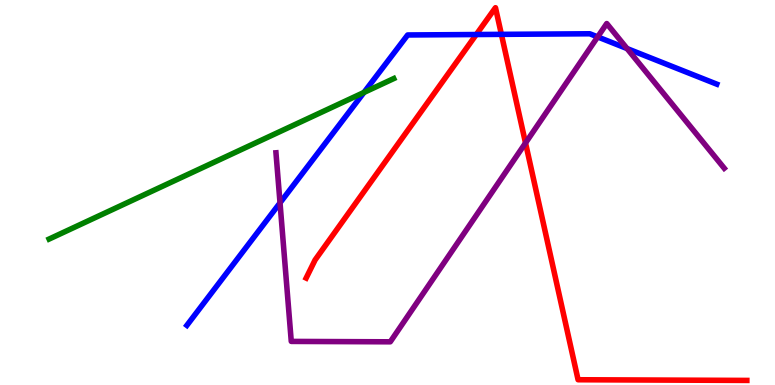[{'lines': ['blue', 'red'], 'intersections': [{'x': 6.15, 'y': 9.1}, {'x': 6.47, 'y': 9.11}]}, {'lines': ['green', 'red'], 'intersections': []}, {'lines': ['purple', 'red'], 'intersections': [{'x': 6.78, 'y': 6.29}]}, {'lines': ['blue', 'green'], 'intersections': [{'x': 4.7, 'y': 7.6}]}, {'lines': ['blue', 'purple'], 'intersections': [{'x': 3.61, 'y': 4.73}, {'x': 7.71, 'y': 9.04}, {'x': 8.09, 'y': 8.74}]}, {'lines': ['green', 'purple'], 'intersections': []}]